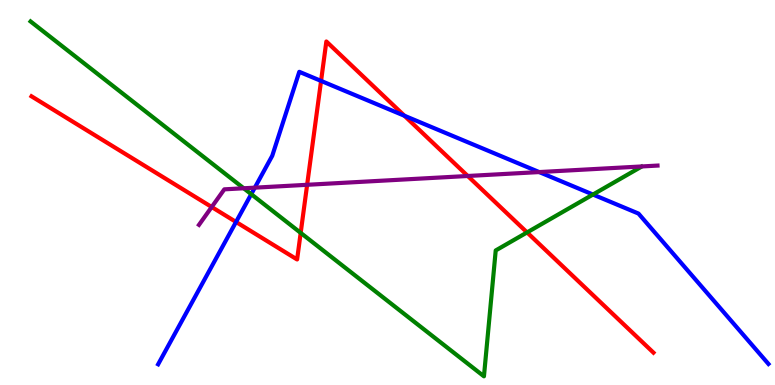[{'lines': ['blue', 'red'], 'intersections': [{'x': 3.05, 'y': 4.23}, {'x': 4.14, 'y': 7.9}, {'x': 5.22, 'y': 6.99}]}, {'lines': ['green', 'red'], 'intersections': [{'x': 3.88, 'y': 3.95}, {'x': 6.8, 'y': 3.96}]}, {'lines': ['purple', 'red'], 'intersections': [{'x': 2.73, 'y': 4.62}, {'x': 3.96, 'y': 5.2}, {'x': 6.04, 'y': 5.43}]}, {'lines': ['blue', 'green'], 'intersections': [{'x': 3.24, 'y': 4.96}, {'x': 7.65, 'y': 4.95}]}, {'lines': ['blue', 'purple'], 'intersections': [{'x': 3.29, 'y': 5.13}, {'x': 6.96, 'y': 5.53}]}, {'lines': ['green', 'purple'], 'intersections': [{'x': 3.14, 'y': 5.11}]}]